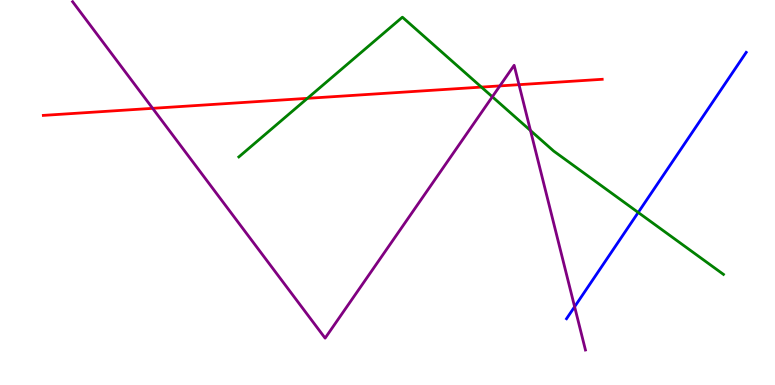[{'lines': ['blue', 'red'], 'intersections': []}, {'lines': ['green', 'red'], 'intersections': [{'x': 3.97, 'y': 7.45}, {'x': 6.21, 'y': 7.74}]}, {'lines': ['purple', 'red'], 'intersections': [{'x': 1.97, 'y': 7.19}, {'x': 6.45, 'y': 7.77}, {'x': 6.7, 'y': 7.8}]}, {'lines': ['blue', 'green'], 'intersections': [{'x': 8.24, 'y': 4.48}]}, {'lines': ['blue', 'purple'], 'intersections': [{'x': 7.41, 'y': 2.03}]}, {'lines': ['green', 'purple'], 'intersections': [{'x': 6.35, 'y': 7.49}, {'x': 6.84, 'y': 6.61}]}]